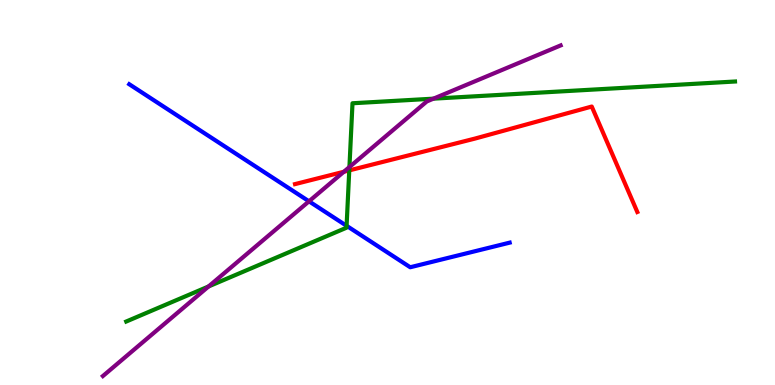[{'lines': ['blue', 'red'], 'intersections': []}, {'lines': ['green', 'red'], 'intersections': [{'x': 4.51, 'y': 5.57}]}, {'lines': ['purple', 'red'], 'intersections': [{'x': 4.44, 'y': 5.54}]}, {'lines': ['blue', 'green'], 'intersections': [{'x': 4.47, 'y': 4.14}]}, {'lines': ['blue', 'purple'], 'intersections': [{'x': 3.99, 'y': 4.77}]}, {'lines': ['green', 'purple'], 'intersections': [{'x': 2.69, 'y': 2.56}, {'x': 4.51, 'y': 5.66}, {'x': 5.59, 'y': 7.44}]}]